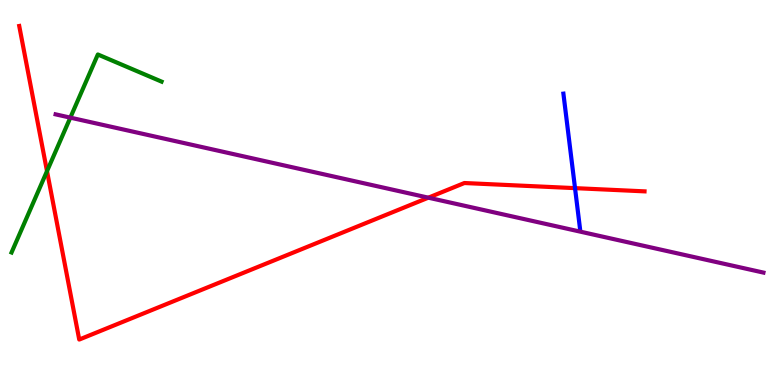[{'lines': ['blue', 'red'], 'intersections': [{'x': 7.42, 'y': 5.11}]}, {'lines': ['green', 'red'], 'intersections': [{'x': 0.607, 'y': 5.55}]}, {'lines': ['purple', 'red'], 'intersections': [{'x': 5.53, 'y': 4.87}]}, {'lines': ['blue', 'green'], 'intersections': []}, {'lines': ['blue', 'purple'], 'intersections': []}, {'lines': ['green', 'purple'], 'intersections': [{'x': 0.907, 'y': 6.94}]}]